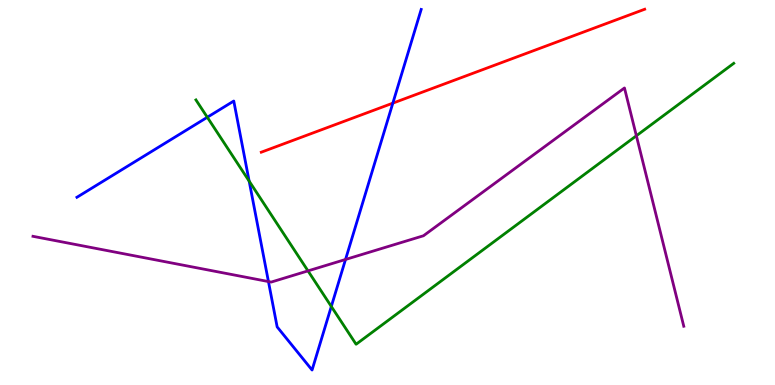[{'lines': ['blue', 'red'], 'intersections': [{'x': 5.07, 'y': 7.32}]}, {'lines': ['green', 'red'], 'intersections': []}, {'lines': ['purple', 'red'], 'intersections': []}, {'lines': ['blue', 'green'], 'intersections': [{'x': 2.67, 'y': 6.95}, {'x': 3.21, 'y': 5.3}, {'x': 4.28, 'y': 2.04}]}, {'lines': ['blue', 'purple'], 'intersections': [{'x': 3.46, 'y': 2.69}, {'x': 4.46, 'y': 3.26}]}, {'lines': ['green', 'purple'], 'intersections': [{'x': 3.97, 'y': 2.96}, {'x': 8.21, 'y': 6.47}]}]